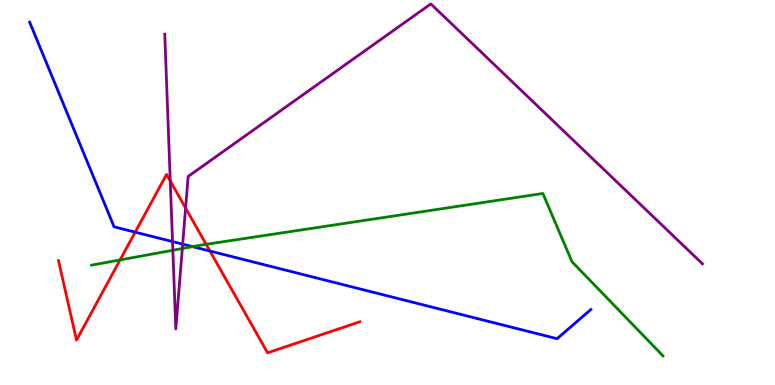[{'lines': ['blue', 'red'], 'intersections': [{'x': 1.74, 'y': 3.97}, {'x': 2.71, 'y': 3.48}]}, {'lines': ['green', 'red'], 'intersections': [{'x': 1.55, 'y': 3.25}, {'x': 2.66, 'y': 3.65}]}, {'lines': ['purple', 'red'], 'intersections': [{'x': 2.2, 'y': 5.3}, {'x': 2.39, 'y': 4.6}]}, {'lines': ['blue', 'green'], 'intersections': [{'x': 2.49, 'y': 3.59}]}, {'lines': ['blue', 'purple'], 'intersections': [{'x': 2.23, 'y': 3.73}, {'x': 2.36, 'y': 3.66}]}, {'lines': ['green', 'purple'], 'intersections': [{'x': 2.23, 'y': 3.5}, {'x': 2.35, 'y': 3.54}]}]